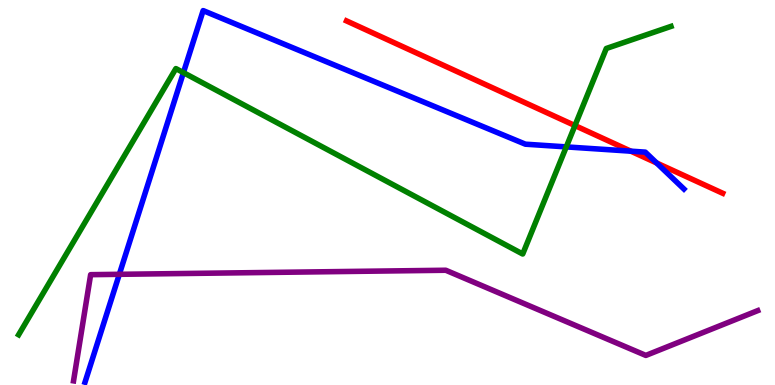[{'lines': ['blue', 'red'], 'intersections': [{'x': 8.14, 'y': 6.07}, {'x': 8.47, 'y': 5.77}]}, {'lines': ['green', 'red'], 'intersections': [{'x': 7.42, 'y': 6.74}]}, {'lines': ['purple', 'red'], 'intersections': []}, {'lines': ['blue', 'green'], 'intersections': [{'x': 2.37, 'y': 8.11}, {'x': 7.31, 'y': 6.18}]}, {'lines': ['blue', 'purple'], 'intersections': [{'x': 1.54, 'y': 2.87}]}, {'lines': ['green', 'purple'], 'intersections': []}]